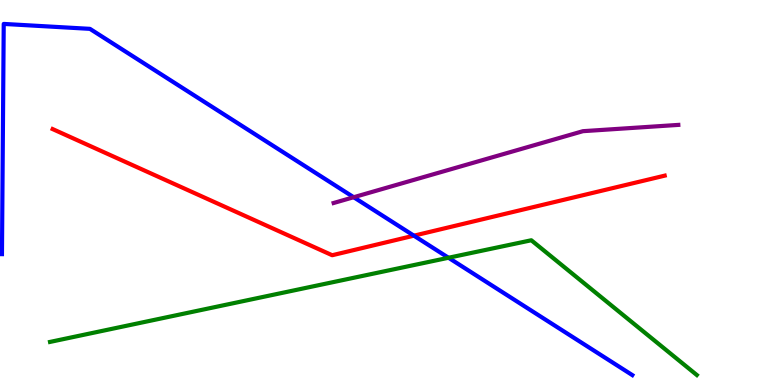[{'lines': ['blue', 'red'], 'intersections': [{'x': 5.34, 'y': 3.88}]}, {'lines': ['green', 'red'], 'intersections': []}, {'lines': ['purple', 'red'], 'intersections': []}, {'lines': ['blue', 'green'], 'intersections': [{'x': 5.79, 'y': 3.31}]}, {'lines': ['blue', 'purple'], 'intersections': [{'x': 4.56, 'y': 4.88}]}, {'lines': ['green', 'purple'], 'intersections': []}]